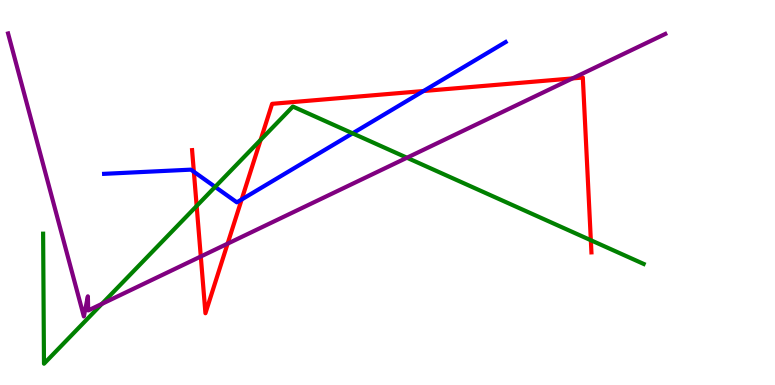[{'lines': ['blue', 'red'], 'intersections': [{'x': 2.5, 'y': 5.54}, {'x': 3.12, 'y': 4.82}, {'x': 5.47, 'y': 7.64}]}, {'lines': ['green', 'red'], 'intersections': [{'x': 2.54, 'y': 4.65}, {'x': 3.36, 'y': 6.37}, {'x': 7.62, 'y': 3.76}]}, {'lines': ['purple', 'red'], 'intersections': [{'x': 2.59, 'y': 3.34}, {'x': 2.94, 'y': 3.67}, {'x': 7.39, 'y': 7.96}]}, {'lines': ['blue', 'green'], 'intersections': [{'x': 2.78, 'y': 5.15}, {'x': 4.55, 'y': 6.54}]}, {'lines': ['blue', 'purple'], 'intersections': []}, {'lines': ['green', 'purple'], 'intersections': [{'x': 1.31, 'y': 2.11}, {'x': 5.25, 'y': 5.9}]}]